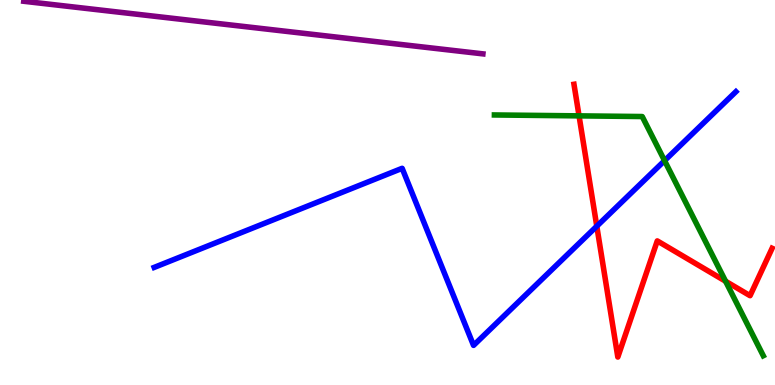[{'lines': ['blue', 'red'], 'intersections': [{'x': 7.7, 'y': 4.12}]}, {'lines': ['green', 'red'], 'intersections': [{'x': 7.47, 'y': 6.99}, {'x': 9.36, 'y': 2.69}]}, {'lines': ['purple', 'red'], 'intersections': []}, {'lines': ['blue', 'green'], 'intersections': [{'x': 8.57, 'y': 5.83}]}, {'lines': ['blue', 'purple'], 'intersections': []}, {'lines': ['green', 'purple'], 'intersections': []}]